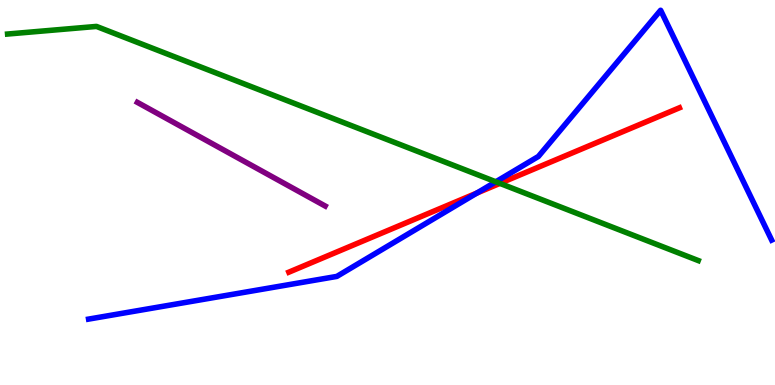[{'lines': ['blue', 'red'], 'intersections': [{'x': 6.15, 'y': 4.99}]}, {'lines': ['green', 'red'], 'intersections': [{'x': 6.45, 'y': 5.24}]}, {'lines': ['purple', 'red'], 'intersections': []}, {'lines': ['blue', 'green'], 'intersections': [{'x': 6.4, 'y': 5.28}]}, {'lines': ['blue', 'purple'], 'intersections': []}, {'lines': ['green', 'purple'], 'intersections': []}]